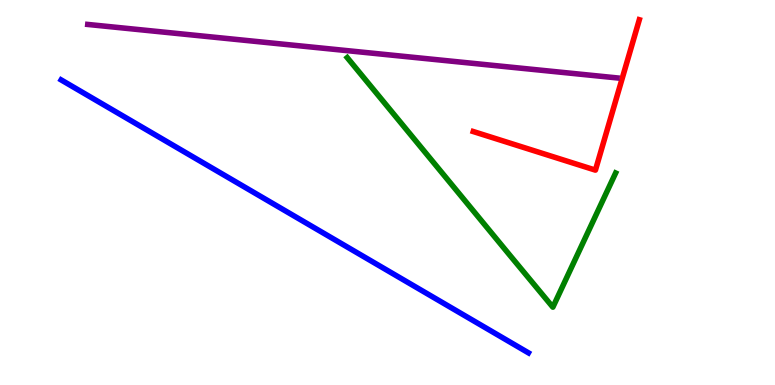[{'lines': ['blue', 'red'], 'intersections': []}, {'lines': ['green', 'red'], 'intersections': []}, {'lines': ['purple', 'red'], 'intersections': []}, {'lines': ['blue', 'green'], 'intersections': []}, {'lines': ['blue', 'purple'], 'intersections': []}, {'lines': ['green', 'purple'], 'intersections': []}]